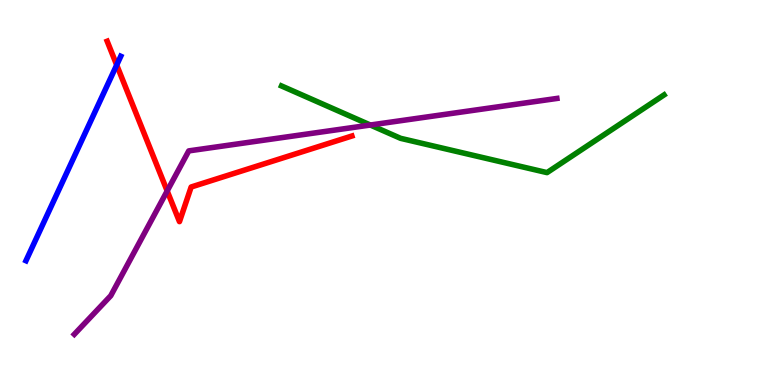[{'lines': ['blue', 'red'], 'intersections': [{'x': 1.51, 'y': 8.31}]}, {'lines': ['green', 'red'], 'intersections': []}, {'lines': ['purple', 'red'], 'intersections': [{'x': 2.16, 'y': 5.04}]}, {'lines': ['blue', 'green'], 'intersections': []}, {'lines': ['blue', 'purple'], 'intersections': []}, {'lines': ['green', 'purple'], 'intersections': [{'x': 4.78, 'y': 6.75}]}]